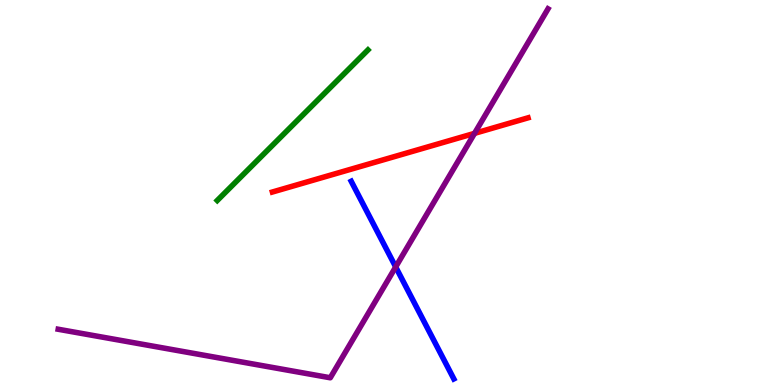[{'lines': ['blue', 'red'], 'intersections': []}, {'lines': ['green', 'red'], 'intersections': []}, {'lines': ['purple', 'red'], 'intersections': [{'x': 6.12, 'y': 6.54}]}, {'lines': ['blue', 'green'], 'intersections': []}, {'lines': ['blue', 'purple'], 'intersections': [{'x': 5.11, 'y': 3.07}]}, {'lines': ['green', 'purple'], 'intersections': []}]